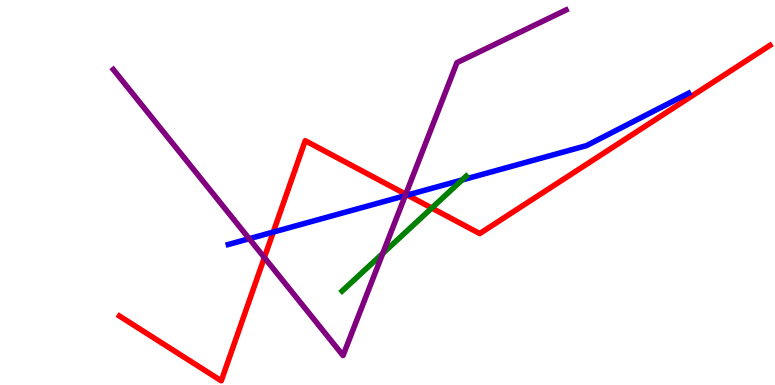[{'lines': ['blue', 'red'], 'intersections': [{'x': 3.53, 'y': 3.97}, {'x': 5.26, 'y': 4.93}]}, {'lines': ['green', 'red'], 'intersections': [{'x': 5.57, 'y': 4.6}]}, {'lines': ['purple', 'red'], 'intersections': [{'x': 3.41, 'y': 3.31}, {'x': 5.24, 'y': 4.96}]}, {'lines': ['blue', 'green'], 'intersections': [{'x': 5.96, 'y': 5.33}]}, {'lines': ['blue', 'purple'], 'intersections': [{'x': 3.22, 'y': 3.8}, {'x': 5.23, 'y': 4.92}]}, {'lines': ['green', 'purple'], 'intersections': [{'x': 4.94, 'y': 3.42}]}]